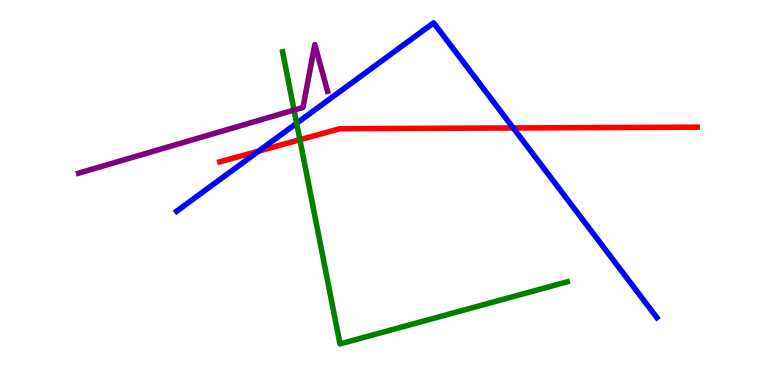[{'lines': ['blue', 'red'], 'intersections': [{'x': 3.34, 'y': 6.07}, {'x': 6.62, 'y': 6.68}]}, {'lines': ['green', 'red'], 'intersections': [{'x': 3.87, 'y': 6.37}]}, {'lines': ['purple', 'red'], 'intersections': []}, {'lines': ['blue', 'green'], 'intersections': [{'x': 3.83, 'y': 6.8}]}, {'lines': ['blue', 'purple'], 'intersections': []}, {'lines': ['green', 'purple'], 'intersections': [{'x': 3.79, 'y': 7.14}]}]